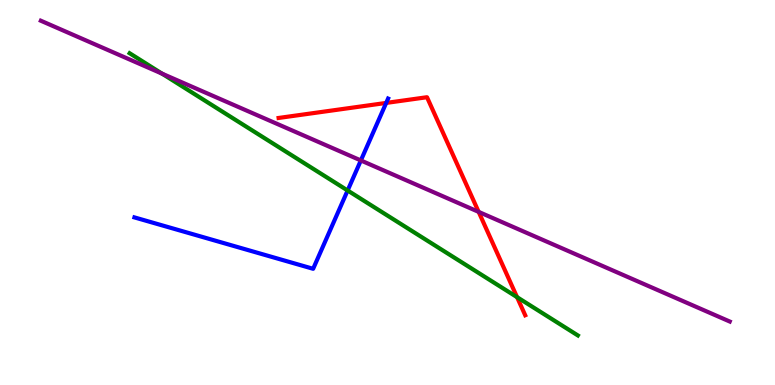[{'lines': ['blue', 'red'], 'intersections': [{'x': 4.98, 'y': 7.33}]}, {'lines': ['green', 'red'], 'intersections': [{'x': 6.67, 'y': 2.28}]}, {'lines': ['purple', 'red'], 'intersections': [{'x': 6.18, 'y': 4.5}]}, {'lines': ['blue', 'green'], 'intersections': [{'x': 4.49, 'y': 5.05}]}, {'lines': ['blue', 'purple'], 'intersections': [{'x': 4.66, 'y': 5.83}]}, {'lines': ['green', 'purple'], 'intersections': [{'x': 2.09, 'y': 8.09}]}]